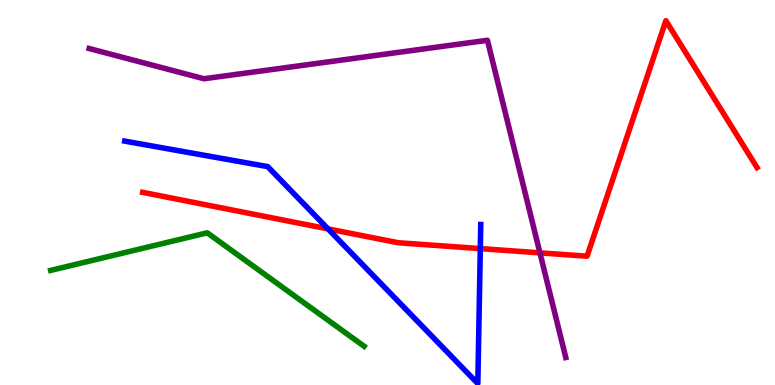[{'lines': ['blue', 'red'], 'intersections': [{'x': 4.23, 'y': 4.05}, {'x': 6.2, 'y': 3.54}]}, {'lines': ['green', 'red'], 'intersections': []}, {'lines': ['purple', 'red'], 'intersections': [{'x': 6.97, 'y': 3.43}]}, {'lines': ['blue', 'green'], 'intersections': []}, {'lines': ['blue', 'purple'], 'intersections': []}, {'lines': ['green', 'purple'], 'intersections': []}]